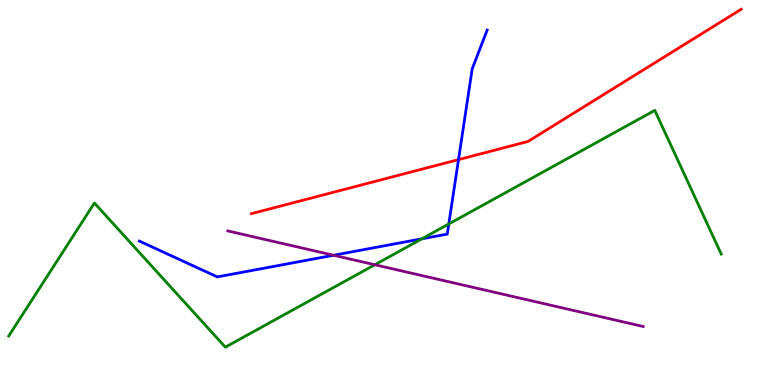[{'lines': ['blue', 'red'], 'intersections': [{'x': 5.92, 'y': 5.85}]}, {'lines': ['green', 'red'], 'intersections': []}, {'lines': ['purple', 'red'], 'intersections': []}, {'lines': ['blue', 'green'], 'intersections': [{'x': 5.44, 'y': 3.8}, {'x': 5.79, 'y': 4.18}]}, {'lines': ['blue', 'purple'], 'intersections': [{'x': 4.3, 'y': 3.37}]}, {'lines': ['green', 'purple'], 'intersections': [{'x': 4.84, 'y': 3.12}]}]